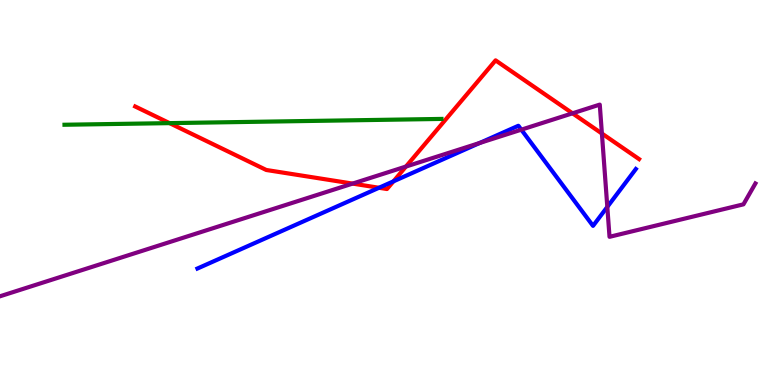[{'lines': ['blue', 'red'], 'intersections': [{'x': 4.89, 'y': 5.12}, {'x': 5.08, 'y': 5.29}]}, {'lines': ['green', 'red'], 'intersections': [{'x': 2.19, 'y': 6.8}]}, {'lines': ['purple', 'red'], 'intersections': [{'x': 4.55, 'y': 5.23}, {'x': 5.24, 'y': 5.67}, {'x': 7.39, 'y': 7.06}, {'x': 7.77, 'y': 6.53}]}, {'lines': ['blue', 'green'], 'intersections': []}, {'lines': ['blue', 'purple'], 'intersections': [{'x': 6.19, 'y': 6.29}, {'x': 6.73, 'y': 6.63}, {'x': 7.84, 'y': 4.63}]}, {'lines': ['green', 'purple'], 'intersections': []}]